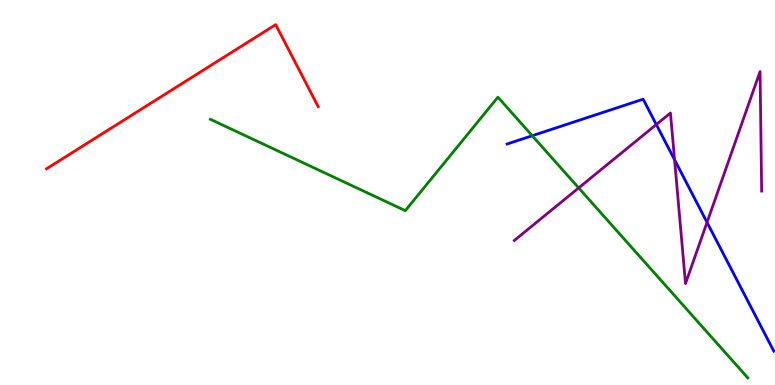[{'lines': ['blue', 'red'], 'intersections': []}, {'lines': ['green', 'red'], 'intersections': []}, {'lines': ['purple', 'red'], 'intersections': []}, {'lines': ['blue', 'green'], 'intersections': [{'x': 6.87, 'y': 6.47}]}, {'lines': ['blue', 'purple'], 'intersections': [{'x': 8.47, 'y': 6.77}, {'x': 8.7, 'y': 5.85}, {'x': 9.12, 'y': 4.22}]}, {'lines': ['green', 'purple'], 'intersections': [{'x': 7.47, 'y': 5.12}]}]